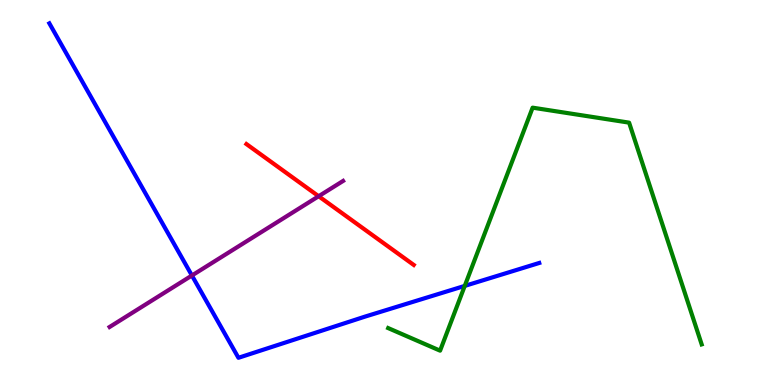[{'lines': ['blue', 'red'], 'intersections': []}, {'lines': ['green', 'red'], 'intersections': []}, {'lines': ['purple', 'red'], 'intersections': [{'x': 4.11, 'y': 4.9}]}, {'lines': ['blue', 'green'], 'intersections': [{'x': 6.0, 'y': 2.57}]}, {'lines': ['blue', 'purple'], 'intersections': [{'x': 2.48, 'y': 2.84}]}, {'lines': ['green', 'purple'], 'intersections': []}]